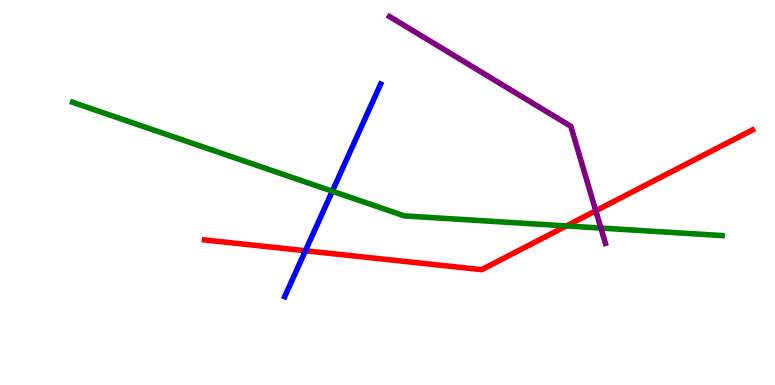[{'lines': ['blue', 'red'], 'intersections': [{'x': 3.94, 'y': 3.49}]}, {'lines': ['green', 'red'], 'intersections': [{'x': 7.31, 'y': 4.13}]}, {'lines': ['purple', 'red'], 'intersections': [{'x': 7.69, 'y': 4.53}]}, {'lines': ['blue', 'green'], 'intersections': [{'x': 4.29, 'y': 5.03}]}, {'lines': ['blue', 'purple'], 'intersections': []}, {'lines': ['green', 'purple'], 'intersections': [{'x': 7.75, 'y': 4.08}]}]